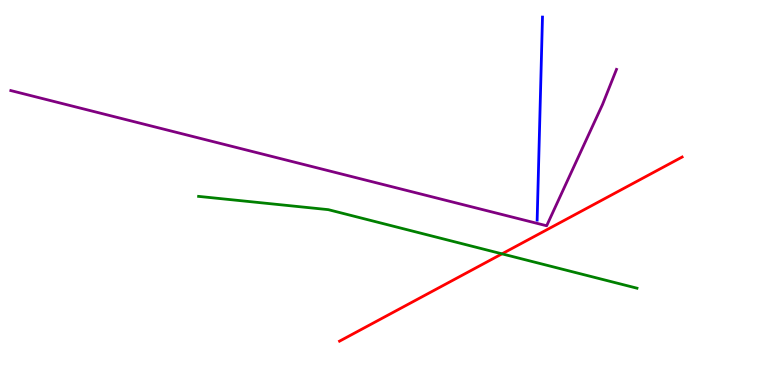[{'lines': ['blue', 'red'], 'intersections': []}, {'lines': ['green', 'red'], 'intersections': [{'x': 6.48, 'y': 3.41}]}, {'lines': ['purple', 'red'], 'intersections': []}, {'lines': ['blue', 'green'], 'intersections': []}, {'lines': ['blue', 'purple'], 'intersections': []}, {'lines': ['green', 'purple'], 'intersections': []}]